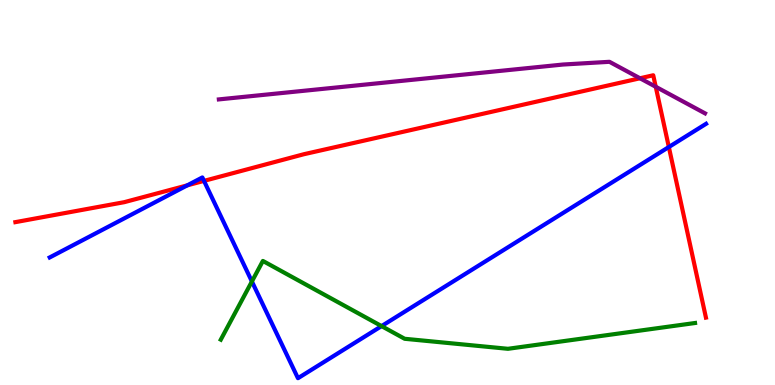[{'lines': ['blue', 'red'], 'intersections': [{'x': 2.42, 'y': 5.19}, {'x': 2.63, 'y': 5.3}, {'x': 8.63, 'y': 6.18}]}, {'lines': ['green', 'red'], 'intersections': []}, {'lines': ['purple', 'red'], 'intersections': [{'x': 8.26, 'y': 7.97}, {'x': 8.46, 'y': 7.75}]}, {'lines': ['blue', 'green'], 'intersections': [{'x': 3.25, 'y': 2.69}, {'x': 4.92, 'y': 1.53}]}, {'lines': ['blue', 'purple'], 'intersections': []}, {'lines': ['green', 'purple'], 'intersections': []}]